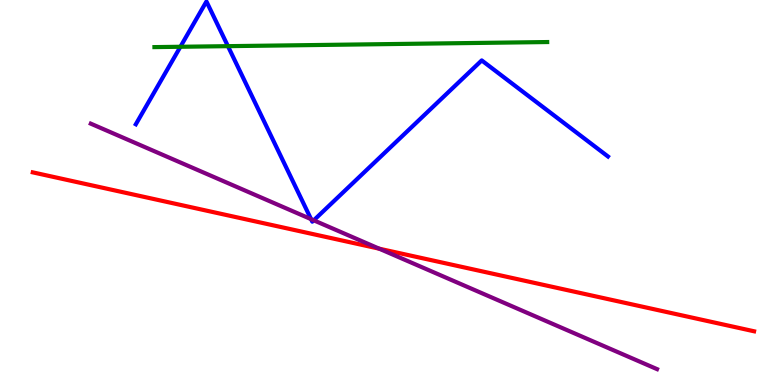[{'lines': ['blue', 'red'], 'intersections': []}, {'lines': ['green', 'red'], 'intersections': []}, {'lines': ['purple', 'red'], 'intersections': [{'x': 4.89, 'y': 3.54}]}, {'lines': ['blue', 'green'], 'intersections': [{'x': 2.33, 'y': 8.79}, {'x': 2.94, 'y': 8.8}]}, {'lines': ['blue', 'purple'], 'intersections': [{'x': 4.01, 'y': 4.31}, {'x': 4.05, 'y': 4.28}]}, {'lines': ['green', 'purple'], 'intersections': []}]